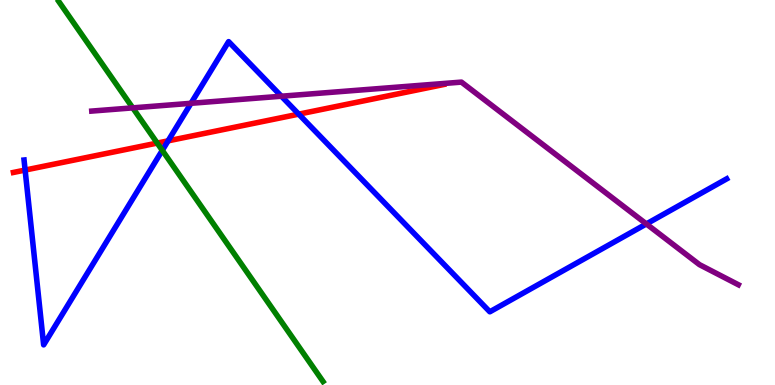[{'lines': ['blue', 'red'], 'intersections': [{'x': 0.324, 'y': 5.58}, {'x': 2.17, 'y': 6.34}, {'x': 3.85, 'y': 7.04}]}, {'lines': ['green', 'red'], 'intersections': [{'x': 2.03, 'y': 6.28}]}, {'lines': ['purple', 'red'], 'intersections': []}, {'lines': ['blue', 'green'], 'intersections': [{'x': 2.09, 'y': 6.09}]}, {'lines': ['blue', 'purple'], 'intersections': [{'x': 2.46, 'y': 7.32}, {'x': 3.63, 'y': 7.5}, {'x': 8.34, 'y': 4.18}]}, {'lines': ['green', 'purple'], 'intersections': [{'x': 1.71, 'y': 7.2}]}]